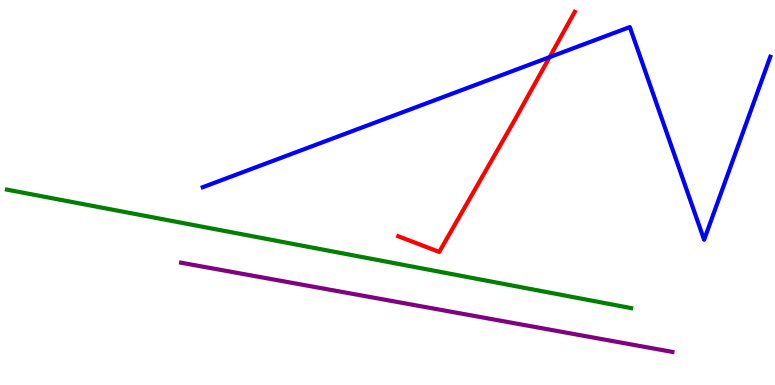[{'lines': ['blue', 'red'], 'intersections': [{'x': 7.09, 'y': 8.52}]}, {'lines': ['green', 'red'], 'intersections': []}, {'lines': ['purple', 'red'], 'intersections': []}, {'lines': ['blue', 'green'], 'intersections': []}, {'lines': ['blue', 'purple'], 'intersections': []}, {'lines': ['green', 'purple'], 'intersections': []}]